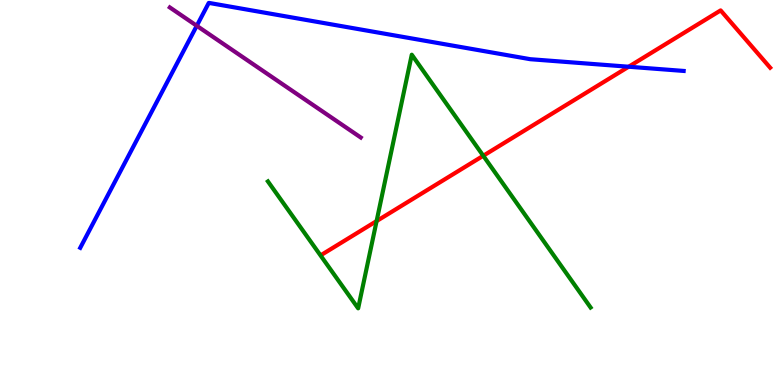[{'lines': ['blue', 'red'], 'intersections': [{'x': 8.11, 'y': 8.27}]}, {'lines': ['green', 'red'], 'intersections': [{'x': 4.86, 'y': 4.26}, {'x': 6.24, 'y': 5.95}]}, {'lines': ['purple', 'red'], 'intersections': []}, {'lines': ['blue', 'green'], 'intersections': []}, {'lines': ['blue', 'purple'], 'intersections': [{'x': 2.54, 'y': 9.33}]}, {'lines': ['green', 'purple'], 'intersections': []}]